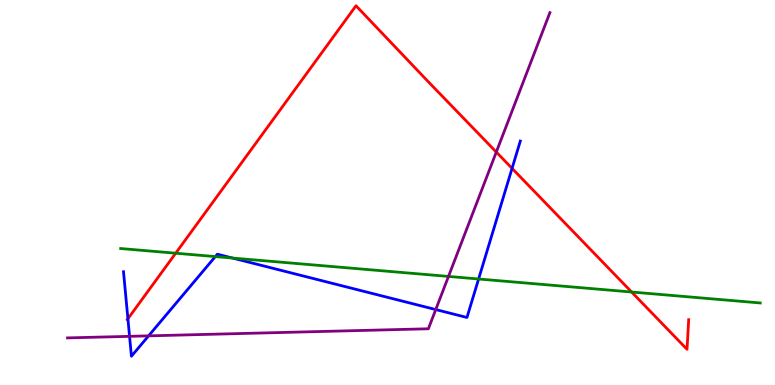[{'lines': ['blue', 'red'], 'intersections': [{'x': 1.65, 'y': 1.72}, {'x': 6.61, 'y': 5.63}]}, {'lines': ['green', 'red'], 'intersections': [{'x': 2.27, 'y': 3.42}, {'x': 8.15, 'y': 2.42}]}, {'lines': ['purple', 'red'], 'intersections': [{'x': 6.4, 'y': 6.05}]}, {'lines': ['blue', 'green'], 'intersections': [{'x': 2.78, 'y': 3.34}, {'x': 3.0, 'y': 3.3}, {'x': 6.18, 'y': 2.75}]}, {'lines': ['blue', 'purple'], 'intersections': [{'x': 1.67, 'y': 1.26}, {'x': 1.92, 'y': 1.28}, {'x': 5.62, 'y': 1.96}]}, {'lines': ['green', 'purple'], 'intersections': [{'x': 5.79, 'y': 2.82}]}]